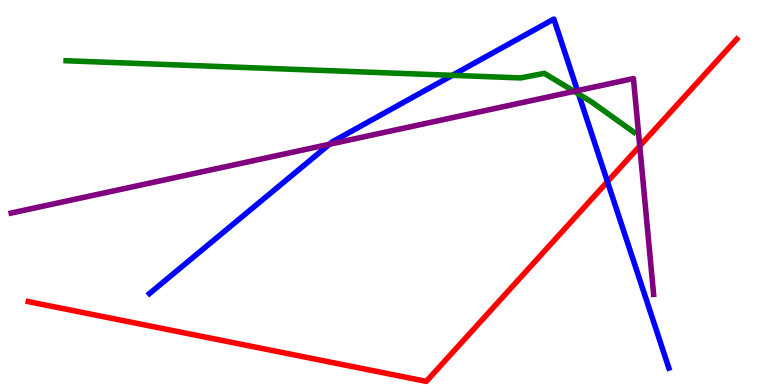[{'lines': ['blue', 'red'], 'intersections': [{'x': 7.84, 'y': 5.28}]}, {'lines': ['green', 'red'], 'intersections': []}, {'lines': ['purple', 'red'], 'intersections': [{'x': 8.25, 'y': 6.21}]}, {'lines': ['blue', 'green'], 'intersections': [{'x': 5.84, 'y': 8.04}, {'x': 7.47, 'y': 7.56}]}, {'lines': ['blue', 'purple'], 'intersections': [{'x': 4.25, 'y': 6.25}, {'x': 7.45, 'y': 7.65}]}, {'lines': ['green', 'purple'], 'intersections': [{'x': 7.41, 'y': 7.63}]}]